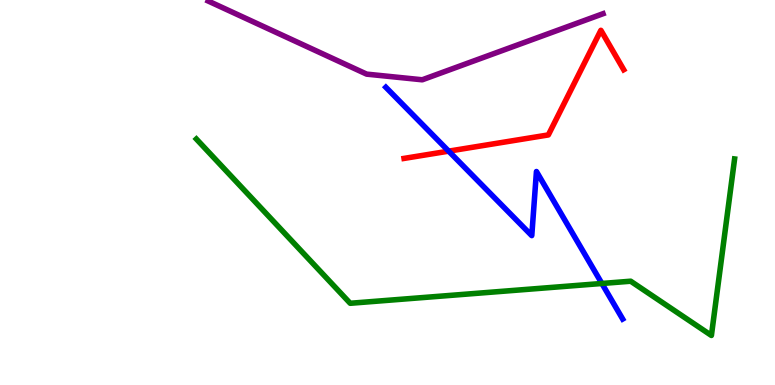[{'lines': ['blue', 'red'], 'intersections': [{'x': 5.79, 'y': 6.07}]}, {'lines': ['green', 'red'], 'intersections': []}, {'lines': ['purple', 'red'], 'intersections': []}, {'lines': ['blue', 'green'], 'intersections': [{'x': 7.77, 'y': 2.64}]}, {'lines': ['blue', 'purple'], 'intersections': []}, {'lines': ['green', 'purple'], 'intersections': []}]